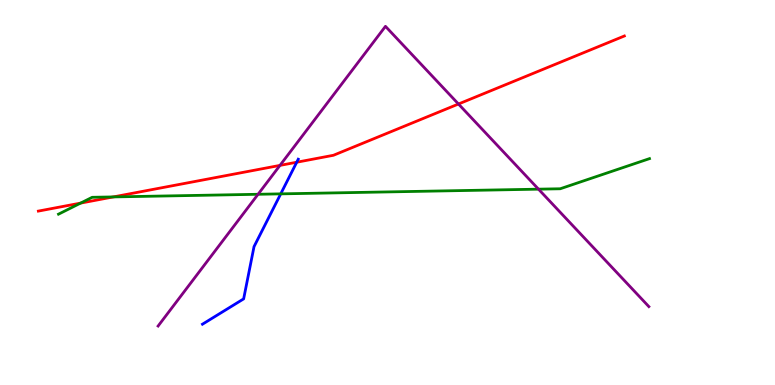[{'lines': ['blue', 'red'], 'intersections': [{'x': 3.83, 'y': 5.79}]}, {'lines': ['green', 'red'], 'intersections': [{'x': 1.04, 'y': 4.72}, {'x': 1.46, 'y': 4.89}]}, {'lines': ['purple', 'red'], 'intersections': [{'x': 3.61, 'y': 5.7}, {'x': 5.92, 'y': 7.3}]}, {'lines': ['blue', 'green'], 'intersections': [{'x': 3.62, 'y': 4.96}]}, {'lines': ['blue', 'purple'], 'intersections': []}, {'lines': ['green', 'purple'], 'intersections': [{'x': 3.33, 'y': 4.95}, {'x': 6.95, 'y': 5.09}]}]